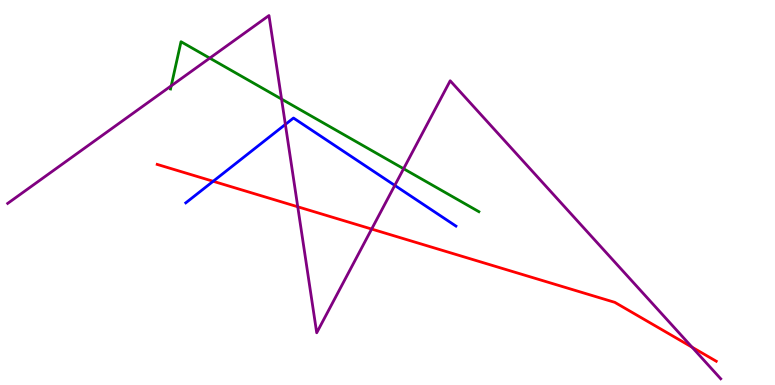[{'lines': ['blue', 'red'], 'intersections': [{'x': 2.75, 'y': 5.29}]}, {'lines': ['green', 'red'], 'intersections': []}, {'lines': ['purple', 'red'], 'intersections': [{'x': 3.84, 'y': 4.63}, {'x': 4.8, 'y': 4.05}, {'x': 8.93, 'y': 0.982}]}, {'lines': ['blue', 'green'], 'intersections': []}, {'lines': ['blue', 'purple'], 'intersections': [{'x': 3.68, 'y': 6.77}, {'x': 5.09, 'y': 5.18}]}, {'lines': ['green', 'purple'], 'intersections': [{'x': 2.21, 'y': 7.77}, {'x': 2.71, 'y': 8.49}, {'x': 3.63, 'y': 7.43}, {'x': 5.21, 'y': 5.62}]}]